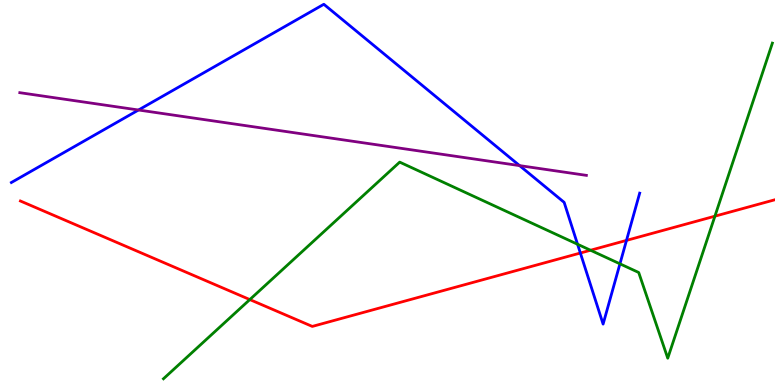[{'lines': ['blue', 'red'], 'intersections': [{'x': 7.49, 'y': 3.43}, {'x': 8.08, 'y': 3.76}]}, {'lines': ['green', 'red'], 'intersections': [{'x': 3.22, 'y': 2.22}, {'x': 7.62, 'y': 3.5}, {'x': 9.22, 'y': 4.38}]}, {'lines': ['purple', 'red'], 'intersections': []}, {'lines': ['blue', 'green'], 'intersections': [{'x': 7.45, 'y': 3.66}, {'x': 8.0, 'y': 3.15}]}, {'lines': ['blue', 'purple'], 'intersections': [{'x': 1.79, 'y': 7.14}, {'x': 6.7, 'y': 5.7}]}, {'lines': ['green', 'purple'], 'intersections': []}]